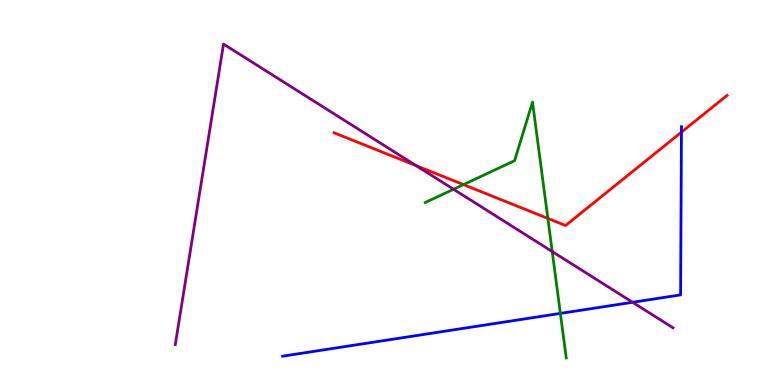[{'lines': ['blue', 'red'], 'intersections': [{'x': 8.79, 'y': 6.57}]}, {'lines': ['green', 'red'], 'intersections': [{'x': 5.98, 'y': 5.2}, {'x': 7.07, 'y': 4.33}]}, {'lines': ['purple', 'red'], 'intersections': [{'x': 5.37, 'y': 5.7}]}, {'lines': ['blue', 'green'], 'intersections': [{'x': 7.23, 'y': 1.86}]}, {'lines': ['blue', 'purple'], 'intersections': [{'x': 8.16, 'y': 2.15}]}, {'lines': ['green', 'purple'], 'intersections': [{'x': 5.85, 'y': 5.08}, {'x': 7.13, 'y': 3.47}]}]